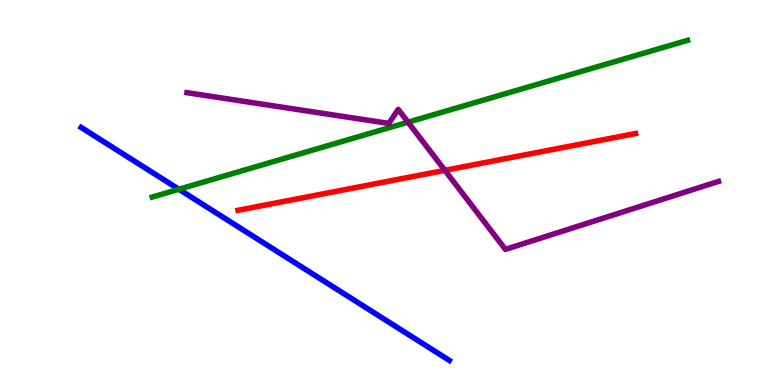[{'lines': ['blue', 'red'], 'intersections': []}, {'lines': ['green', 'red'], 'intersections': []}, {'lines': ['purple', 'red'], 'intersections': [{'x': 5.74, 'y': 5.58}]}, {'lines': ['blue', 'green'], 'intersections': [{'x': 2.31, 'y': 5.08}]}, {'lines': ['blue', 'purple'], 'intersections': []}, {'lines': ['green', 'purple'], 'intersections': [{'x': 5.26, 'y': 6.83}]}]